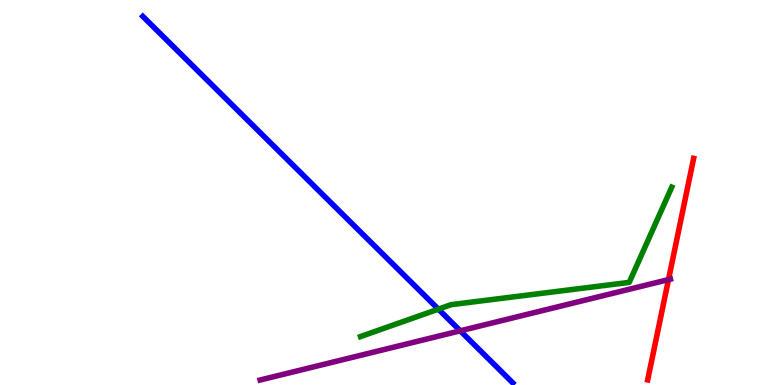[{'lines': ['blue', 'red'], 'intersections': []}, {'lines': ['green', 'red'], 'intersections': []}, {'lines': ['purple', 'red'], 'intersections': [{'x': 8.63, 'y': 2.74}]}, {'lines': ['blue', 'green'], 'intersections': [{'x': 5.66, 'y': 1.97}]}, {'lines': ['blue', 'purple'], 'intersections': [{'x': 5.94, 'y': 1.41}]}, {'lines': ['green', 'purple'], 'intersections': []}]